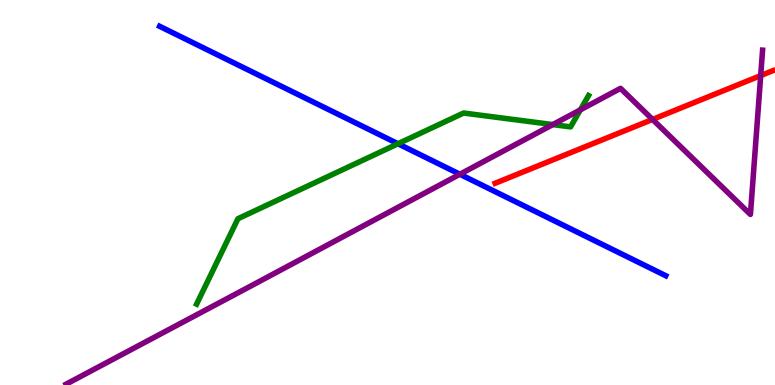[{'lines': ['blue', 'red'], 'intersections': []}, {'lines': ['green', 'red'], 'intersections': []}, {'lines': ['purple', 'red'], 'intersections': [{'x': 8.42, 'y': 6.9}, {'x': 9.82, 'y': 8.04}]}, {'lines': ['blue', 'green'], 'intersections': [{'x': 5.14, 'y': 6.27}]}, {'lines': ['blue', 'purple'], 'intersections': [{'x': 5.93, 'y': 5.47}]}, {'lines': ['green', 'purple'], 'intersections': [{'x': 7.13, 'y': 6.76}, {'x': 7.49, 'y': 7.15}]}]